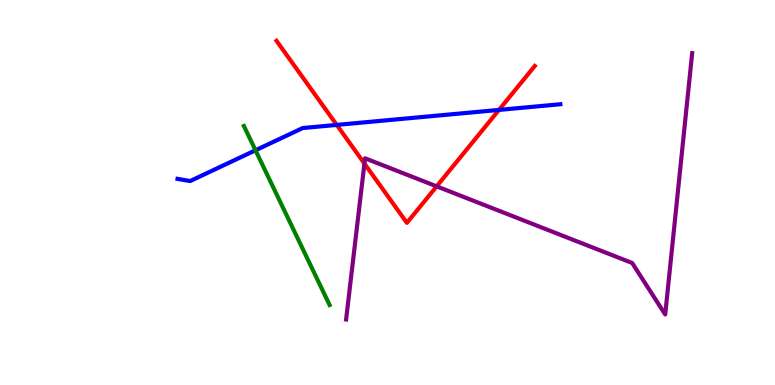[{'lines': ['blue', 'red'], 'intersections': [{'x': 4.35, 'y': 6.76}, {'x': 6.44, 'y': 7.15}]}, {'lines': ['green', 'red'], 'intersections': []}, {'lines': ['purple', 'red'], 'intersections': [{'x': 4.7, 'y': 5.75}, {'x': 5.63, 'y': 5.16}]}, {'lines': ['blue', 'green'], 'intersections': [{'x': 3.3, 'y': 6.1}]}, {'lines': ['blue', 'purple'], 'intersections': []}, {'lines': ['green', 'purple'], 'intersections': []}]